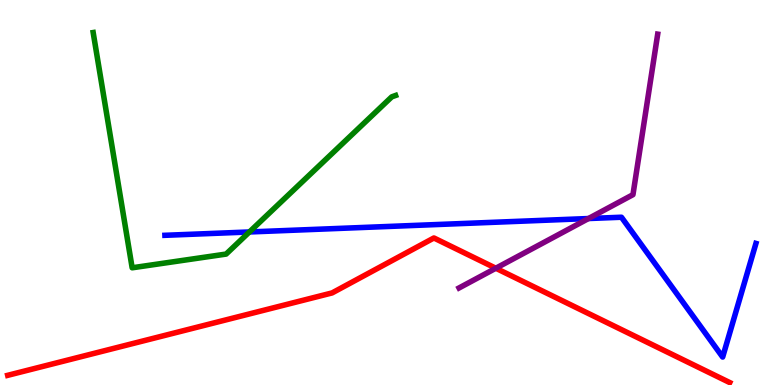[{'lines': ['blue', 'red'], 'intersections': []}, {'lines': ['green', 'red'], 'intersections': []}, {'lines': ['purple', 'red'], 'intersections': [{'x': 6.4, 'y': 3.03}]}, {'lines': ['blue', 'green'], 'intersections': [{'x': 3.22, 'y': 3.97}]}, {'lines': ['blue', 'purple'], 'intersections': [{'x': 7.59, 'y': 4.32}]}, {'lines': ['green', 'purple'], 'intersections': []}]